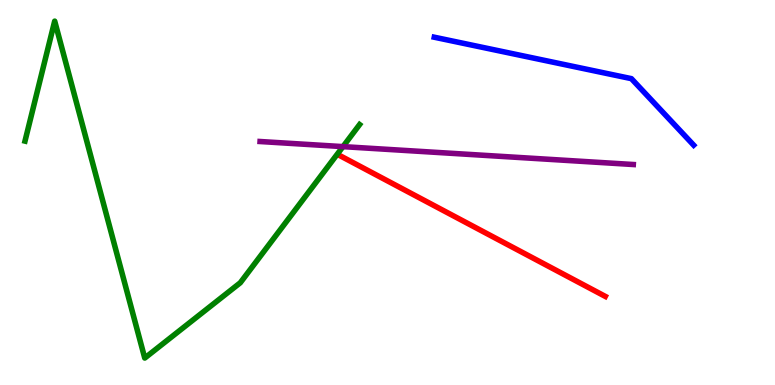[{'lines': ['blue', 'red'], 'intersections': []}, {'lines': ['green', 'red'], 'intersections': []}, {'lines': ['purple', 'red'], 'intersections': []}, {'lines': ['blue', 'green'], 'intersections': []}, {'lines': ['blue', 'purple'], 'intersections': []}, {'lines': ['green', 'purple'], 'intersections': [{'x': 4.43, 'y': 6.19}]}]